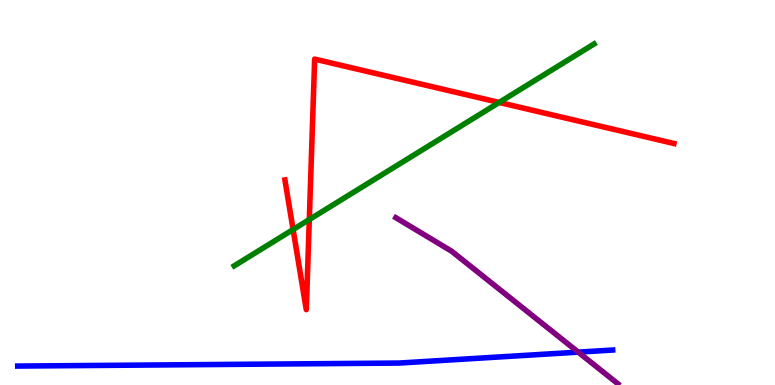[{'lines': ['blue', 'red'], 'intersections': []}, {'lines': ['green', 'red'], 'intersections': [{'x': 3.78, 'y': 4.04}, {'x': 3.99, 'y': 4.3}, {'x': 6.44, 'y': 7.34}]}, {'lines': ['purple', 'red'], 'intersections': []}, {'lines': ['blue', 'green'], 'intersections': []}, {'lines': ['blue', 'purple'], 'intersections': [{'x': 7.46, 'y': 0.854}]}, {'lines': ['green', 'purple'], 'intersections': []}]